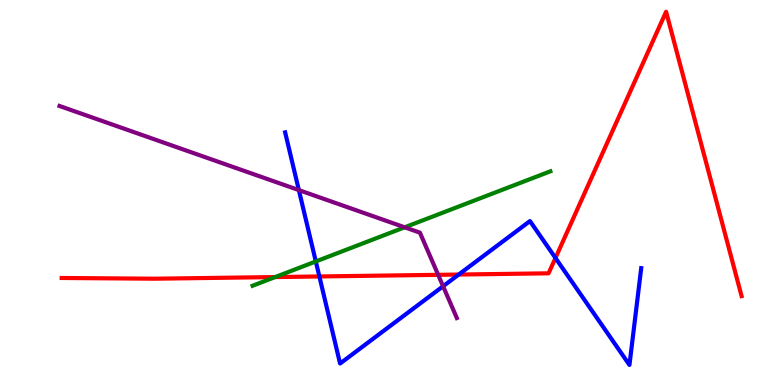[{'lines': ['blue', 'red'], 'intersections': [{'x': 4.12, 'y': 2.82}, {'x': 5.92, 'y': 2.87}, {'x': 7.17, 'y': 3.3}]}, {'lines': ['green', 'red'], 'intersections': [{'x': 3.55, 'y': 2.8}]}, {'lines': ['purple', 'red'], 'intersections': [{'x': 5.65, 'y': 2.86}]}, {'lines': ['blue', 'green'], 'intersections': [{'x': 4.08, 'y': 3.21}]}, {'lines': ['blue', 'purple'], 'intersections': [{'x': 3.86, 'y': 5.06}, {'x': 5.72, 'y': 2.56}]}, {'lines': ['green', 'purple'], 'intersections': [{'x': 5.22, 'y': 4.1}]}]